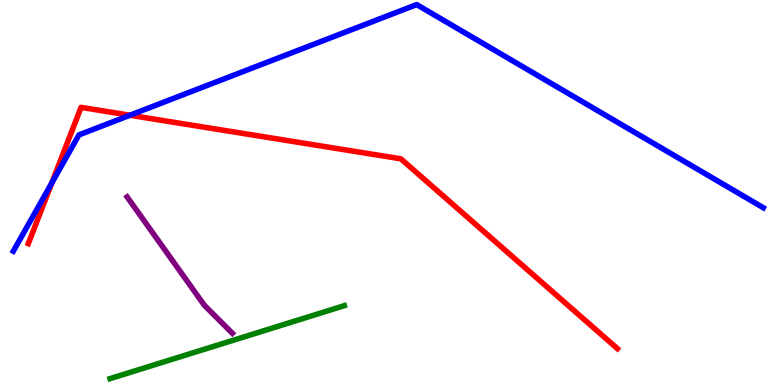[{'lines': ['blue', 'red'], 'intersections': [{'x': 0.668, 'y': 5.25}, {'x': 1.68, 'y': 7.01}]}, {'lines': ['green', 'red'], 'intersections': []}, {'lines': ['purple', 'red'], 'intersections': []}, {'lines': ['blue', 'green'], 'intersections': []}, {'lines': ['blue', 'purple'], 'intersections': []}, {'lines': ['green', 'purple'], 'intersections': []}]